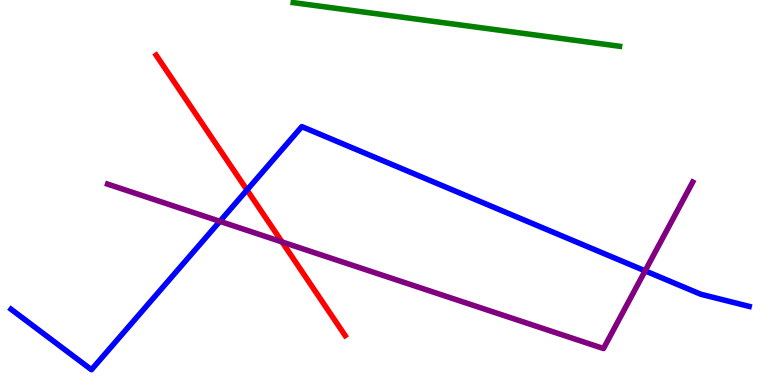[{'lines': ['blue', 'red'], 'intersections': [{'x': 3.19, 'y': 5.07}]}, {'lines': ['green', 'red'], 'intersections': []}, {'lines': ['purple', 'red'], 'intersections': [{'x': 3.64, 'y': 3.72}]}, {'lines': ['blue', 'green'], 'intersections': []}, {'lines': ['blue', 'purple'], 'intersections': [{'x': 2.84, 'y': 4.25}, {'x': 8.32, 'y': 2.96}]}, {'lines': ['green', 'purple'], 'intersections': []}]